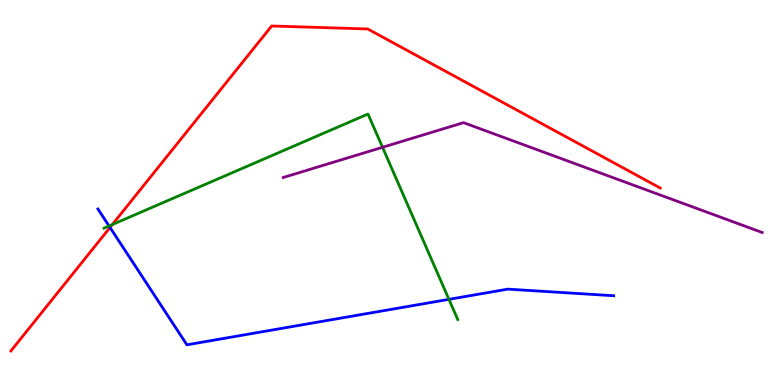[{'lines': ['blue', 'red'], 'intersections': [{'x': 1.42, 'y': 4.09}]}, {'lines': ['green', 'red'], 'intersections': [{'x': 1.45, 'y': 4.17}]}, {'lines': ['purple', 'red'], 'intersections': []}, {'lines': ['blue', 'green'], 'intersections': [{'x': 1.41, 'y': 4.13}, {'x': 5.79, 'y': 2.22}]}, {'lines': ['blue', 'purple'], 'intersections': []}, {'lines': ['green', 'purple'], 'intersections': [{'x': 4.94, 'y': 6.17}]}]